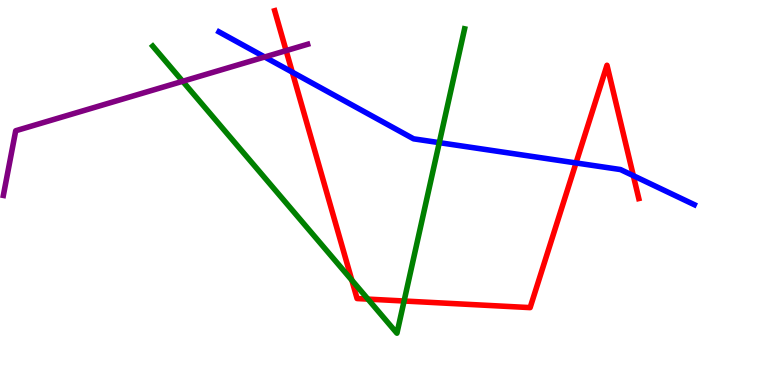[{'lines': ['blue', 'red'], 'intersections': [{'x': 3.77, 'y': 8.13}, {'x': 7.43, 'y': 5.77}, {'x': 8.17, 'y': 5.44}]}, {'lines': ['green', 'red'], 'intersections': [{'x': 4.54, 'y': 2.72}, {'x': 4.75, 'y': 2.23}, {'x': 5.21, 'y': 2.18}]}, {'lines': ['purple', 'red'], 'intersections': [{'x': 3.69, 'y': 8.68}]}, {'lines': ['blue', 'green'], 'intersections': [{'x': 5.67, 'y': 6.29}]}, {'lines': ['blue', 'purple'], 'intersections': [{'x': 3.42, 'y': 8.52}]}, {'lines': ['green', 'purple'], 'intersections': [{'x': 2.36, 'y': 7.89}]}]